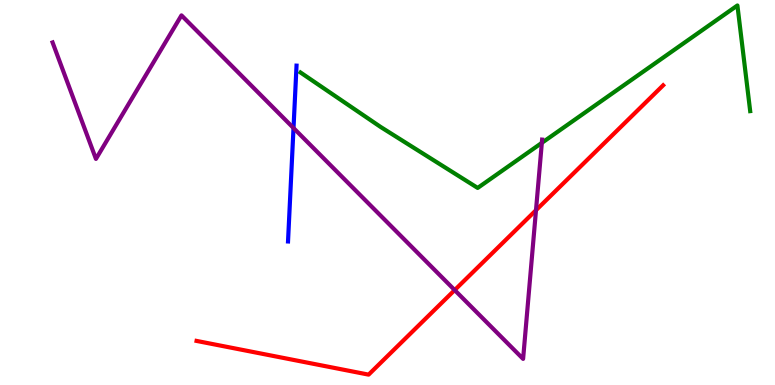[{'lines': ['blue', 'red'], 'intersections': []}, {'lines': ['green', 'red'], 'intersections': []}, {'lines': ['purple', 'red'], 'intersections': [{'x': 5.87, 'y': 2.47}, {'x': 6.92, 'y': 4.54}]}, {'lines': ['blue', 'green'], 'intersections': []}, {'lines': ['blue', 'purple'], 'intersections': [{'x': 3.79, 'y': 6.67}]}, {'lines': ['green', 'purple'], 'intersections': [{'x': 6.99, 'y': 6.29}]}]